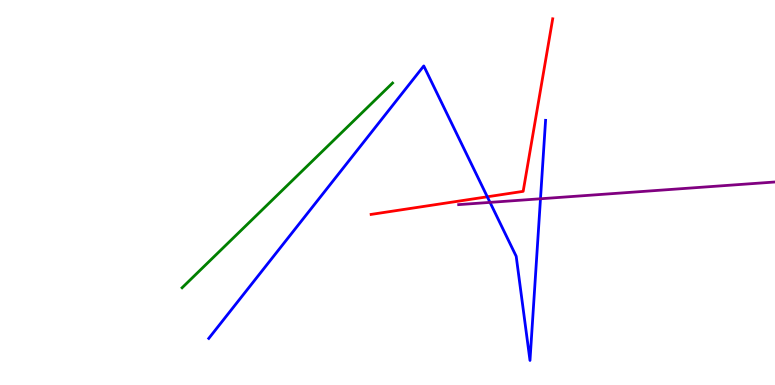[{'lines': ['blue', 'red'], 'intersections': [{'x': 6.29, 'y': 4.89}]}, {'lines': ['green', 'red'], 'intersections': []}, {'lines': ['purple', 'red'], 'intersections': []}, {'lines': ['blue', 'green'], 'intersections': []}, {'lines': ['blue', 'purple'], 'intersections': [{'x': 6.32, 'y': 4.74}, {'x': 6.97, 'y': 4.84}]}, {'lines': ['green', 'purple'], 'intersections': []}]